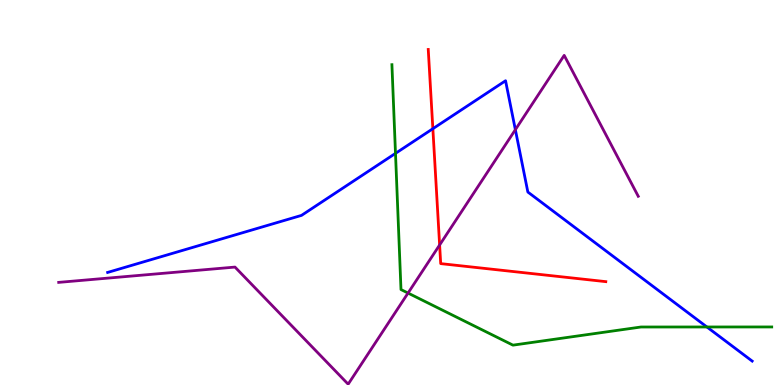[{'lines': ['blue', 'red'], 'intersections': [{'x': 5.59, 'y': 6.66}]}, {'lines': ['green', 'red'], 'intersections': []}, {'lines': ['purple', 'red'], 'intersections': [{'x': 5.67, 'y': 3.64}]}, {'lines': ['blue', 'green'], 'intersections': [{'x': 5.1, 'y': 6.02}, {'x': 9.12, 'y': 1.51}]}, {'lines': ['blue', 'purple'], 'intersections': [{'x': 6.65, 'y': 6.63}]}, {'lines': ['green', 'purple'], 'intersections': [{'x': 5.27, 'y': 2.39}]}]